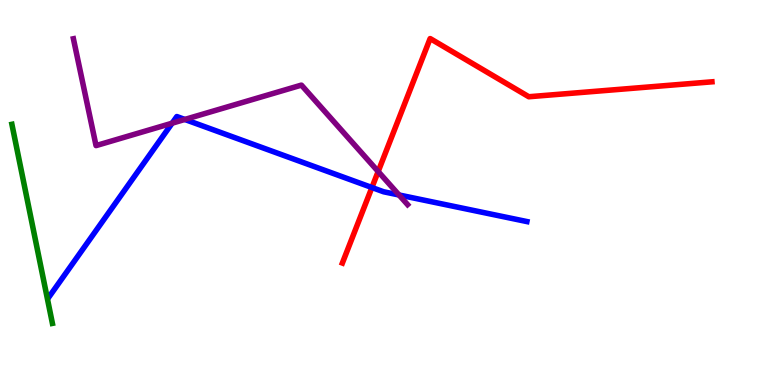[{'lines': ['blue', 'red'], 'intersections': [{'x': 4.8, 'y': 5.13}]}, {'lines': ['green', 'red'], 'intersections': []}, {'lines': ['purple', 'red'], 'intersections': [{'x': 4.88, 'y': 5.55}]}, {'lines': ['blue', 'green'], 'intersections': []}, {'lines': ['blue', 'purple'], 'intersections': [{'x': 2.22, 'y': 6.8}, {'x': 2.38, 'y': 6.9}, {'x': 5.15, 'y': 4.94}]}, {'lines': ['green', 'purple'], 'intersections': []}]